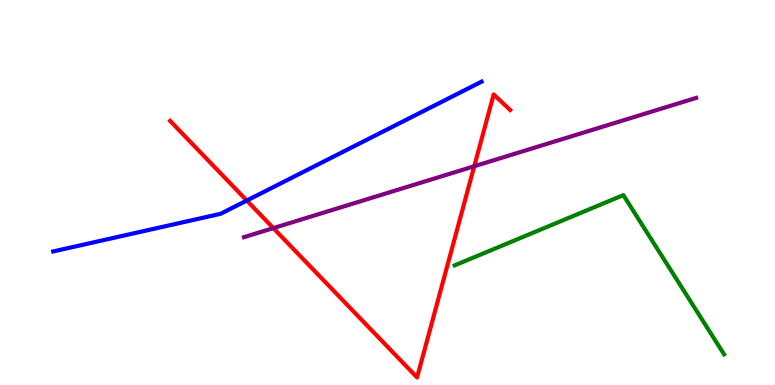[{'lines': ['blue', 'red'], 'intersections': [{'x': 3.18, 'y': 4.79}]}, {'lines': ['green', 'red'], 'intersections': []}, {'lines': ['purple', 'red'], 'intersections': [{'x': 3.53, 'y': 4.07}, {'x': 6.12, 'y': 5.68}]}, {'lines': ['blue', 'green'], 'intersections': []}, {'lines': ['blue', 'purple'], 'intersections': []}, {'lines': ['green', 'purple'], 'intersections': []}]